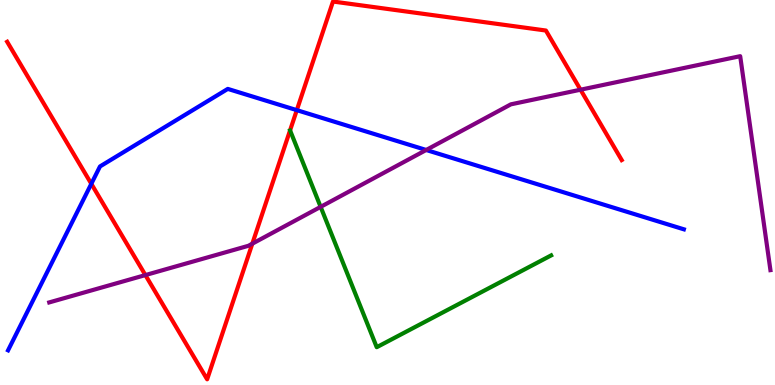[{'lines': ['blue', 'red'], 'intersections': [{'x': 1.18, 'y': 5.23}, {'x': 3.83, 'y': 7.14}]}, {'lines': ['green', 'red'], 'intersections': []}, {'lines': ['purple', 'red'], 'intersections': [{'x': 1.88, 'y': 2.86}, {'x': 3.26, 'y': 3.67}, {'x': 7.49, 'y': 7.67}]}, {'lines': ['blue', 'green'], 'intersections': []}, {'lines': ['blue', 'purple'], 'intersections': [{'x': 5.5, 'y': 6.1}]}, {'lines': ['green', 'purple'], 'intersections': [{'x': 4.14, 'y': 4.63}]}]